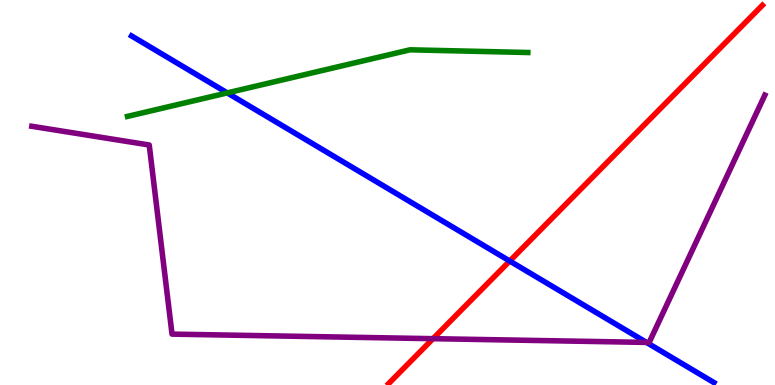[{'lines': ['blue', 'red'], 'intersections': [{'x': 6.58, 'y': 3.22}]}, {'lines': ['green', 'red'], 'intersections': []}, {'lines': ['purple', 'red'], 'intersections': [{'x': 5.59, 'y': 1.2}]}, {'lines': ['blue', 'green'], 'intersections': [{'x': 2.93, 'y': 7.59}]}, {'lines': ['blue', 'purple'], 'intersections': [{'x': 8.34, 'y': 1.11}]}, {'lines': ['green', 'purple'], 'intersections': []}]